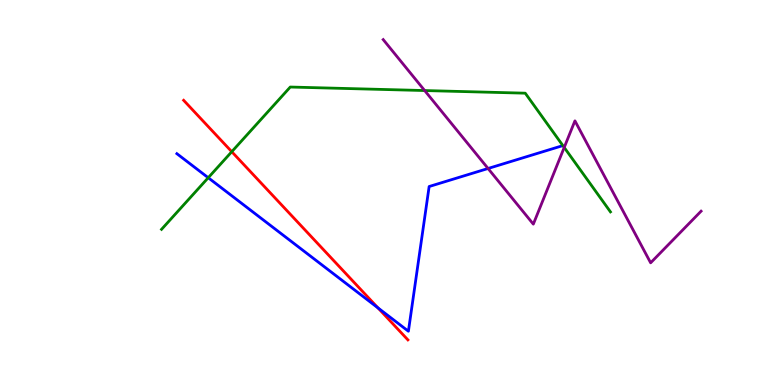[{'lines': ['blue', 'red'], 'intersections': [{'x': 4.88, 'y': 2.0}]}, {'lines': ['green', 'red'], 'intersections': [{'x': 2.99, 'y': 6.06}]}, {'lines': ['purple', 'red'], 'intersections': []}, {'lines': ['blue', 'green'], 'intersections': [{'x': 2.69, 'y': 5.38}]}, {'lines': ['blue', 'purple'], 'intersections': [{'x': 6.3, 'y': 5.62}]}, {'lines': ['green', 'purple'], 'intersections': [{'x': 5.48, 'y': 7.65}, {'x': 7.28, 'y': 6.17}]}]